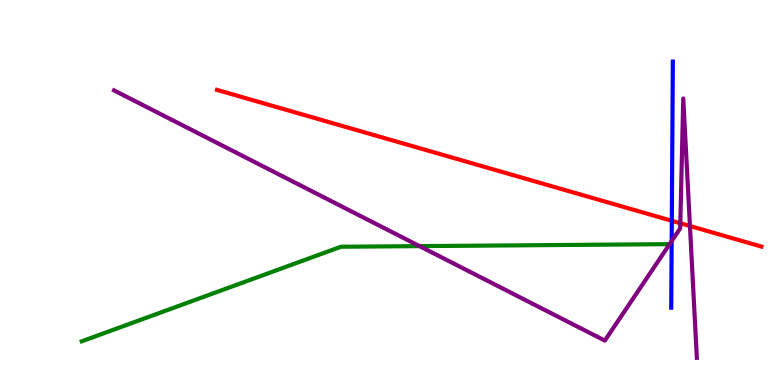[{'lines': ['blue', 'red'], 'intersections': [{'x': 8.67, 'y': 4.27}]}, {'lines': ['green', 'red'], 'intersections': []}, {'lines': ['purple', 'red'], 'intersections': [{'x': 8.78, 'y': 4.2}, {'x': 8.9, 'y': 4.13}]}, {'lines': ['blue', 'green'], 'intersections': []}, {'lines': ['blue', 'purple'], 'intersections': [{'x': 8.67, 'y': 3.74}]}, {'lines': ['green', 'purple'], 'intersections': [{'x': 5.41, 'y': 3.61}]}]